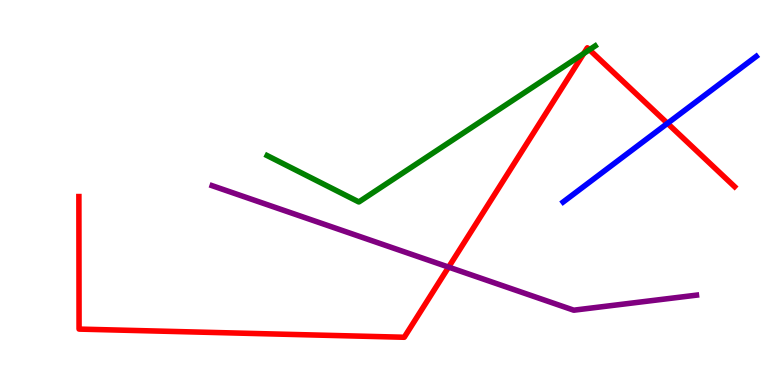[{'lines': ['blue', 'red'], 'intersections': [{'x': 8.61, 'y': 6.8}]}, {'lines': ['green', 'red'], 'intersections': [{'x': 7.53, 'y': 8.61}, {'x': 7.61, 'y': 8.71}]}, {'lines': ['purple', 'red'], 'intersections': [{'x': 5.79, 'y': 3.06}]}, {'lines': ['blue', 'green'], 'intersections': []}, {'lines': ['blue', 'purple'], 'intersections': []}, {'lines': ['green', 'purple'], 'intersections': []}]